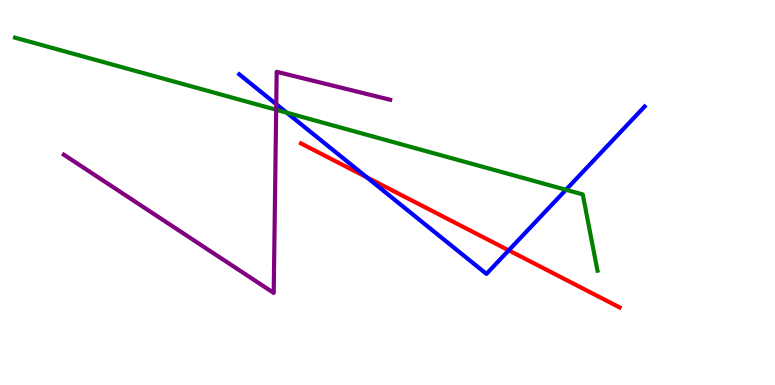[{'lines': ['blue', 'red'], 'intersections': [{'x': 4.73, 'y': 5.4}, {'x': 6.56, 'y': 3.5}]}, {'lines': ['green', 'red'], 'intersections': []}, {'lines': ['purple', 'red'], 'intersections': []}, {'lines': ['blue', 'green'], 'intersections': [{'x': 3.7, 'y': 7.07}, {'x': 7.3, 'y': 5.07}]}, {'lines': ['blue', 'purple'], 'intersections': [{'x': 3.56, 'y': 7.29}]}, {'lines': ['green', 'purple'], 'intersections': [{'x': 3.56, 'y': 7.15}]}]